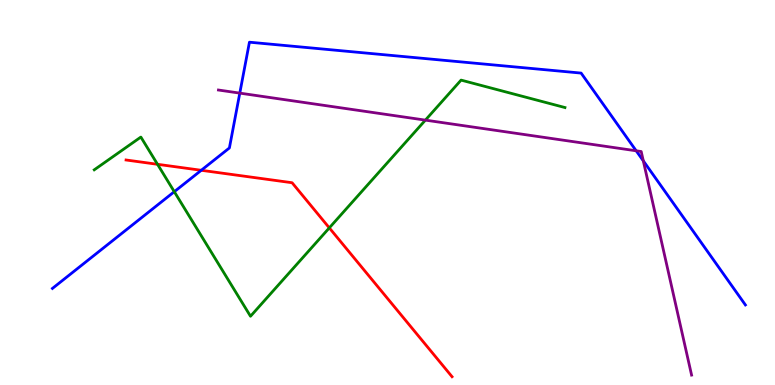[{'lines': ['blue', 'red'], 'intersections': [{'x': 2.6, 'y': 5.58}]}, {'lines': ['green', 'red'], 'intersections': [{'x': 2.03, 'y': 5.73}, {'x': 4.25, 'y': 4.08}]}, {'lines': ['purple', 'red'], 'intersections': []}, {'lines': ['blue', 'green'], 'intersections': [{'x': 2.25, 'y': 5.02}]}, {'lines': ['blue', 'purple'], 'intersections': [{'x': 3.09, 'y': 7.58}, {'x': 8.21, 'y': 6.08}, {'x': 8.3, 'y': 5.82}]}, {'lines': ['green', 'purple'], 'intersections': [{'x': 5.49, 'y': 6.88}]}]